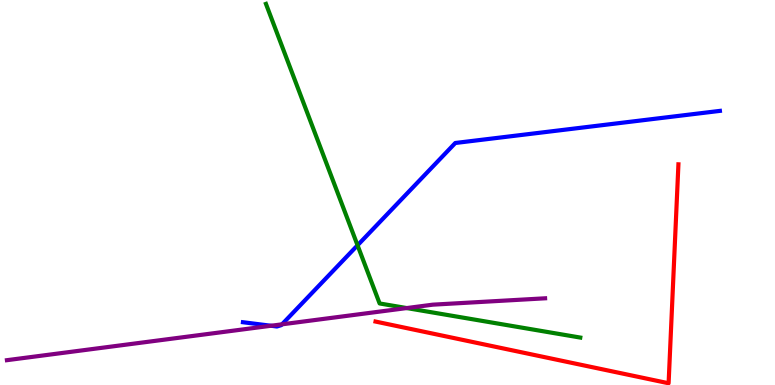[{'lines': ['blue', 'red'], 'intersections': []}, {'lines': ['green', 'red'], 'intersections': []}, {'lines': ['purple', 'red'], 'intersections': []}, {'lines': ['blue', 'green'], 'intersections': [{'x': 4.61, 'y': 3.63}]}, {'lines': ['blue', 'purple'], 'intersections': [{'x': 3.5, 'y': 1.54}, {'x': 3.64, 'y': 1.58}]}, {'lines': ['green', 'purple'], 'intersections': [{'x': 5.25, 'y': 2.0}]}]